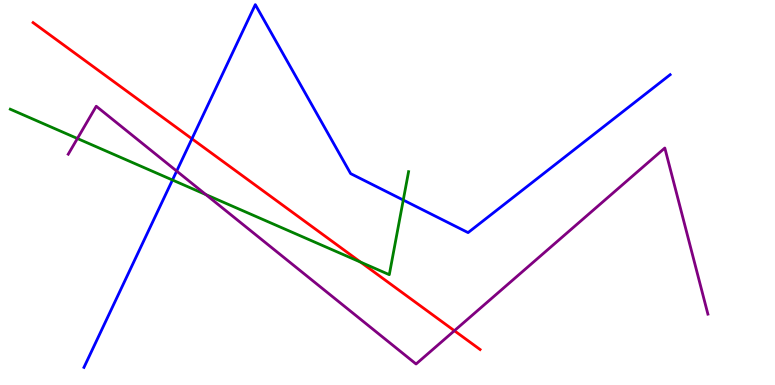[{'lines': ['blue', 'red'], 'intersections': [{'x': 2.48, 'y': 6.4}]}, {'lines': ['green', 'red'], 'intersections': [{'x': 4.65, 'y': 3.19}]}, {'lines': ['purple', 'red'], 'intersections': [{'x': 5.86, 'y': 1.41}]}, {'lines': ['blue', 'green'], 'intersections': [{'x': 2.23, 'y': 5.32}, {'x': 5.2, 'y': 4.8}]}, {'lines': ['blue', 'purple'], 'intersections': [{'x': 2.28, 'y': 5.56}]}, {'lines': ['green', 'purple'], 'intersections': [{'x': 0.999, 'y': 6.4}, {'x': 2.66, 'y': 4.95}]}]